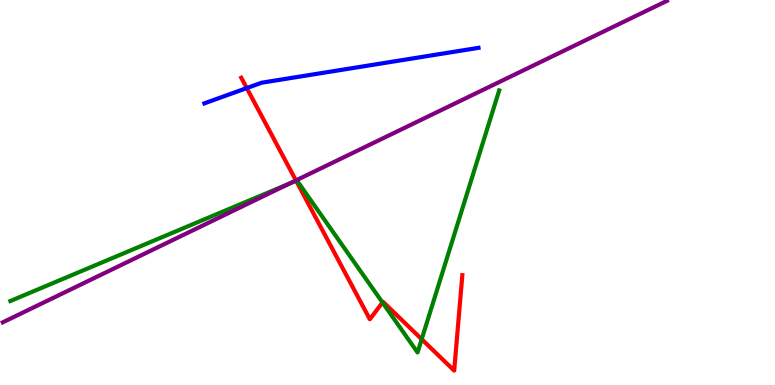[{'lines': ['blue', 'red'], 'intersections': [{'x': 3.18, 'y': 7.71}]}, {'lines': ['green', 'red'], 'intersections': [{'x': 3.82, 'y': 5.3}, {'x': 4.94, 'y': 2.14}, {'x': 5.44, 'y': 1.19}]}, {'lines': ['purple', 'red'], 'intersections': [{'x': 3.82, 'y': 5.31}]}, {'lines': ['blue', 'green'], 'intersections': []}, {'lines': ['blue', 'purple'], 'intersections': []}, {'lines': ['green', 'purple'], 'intersections': [{'x': 3.73, 'y': 5.23}]}]